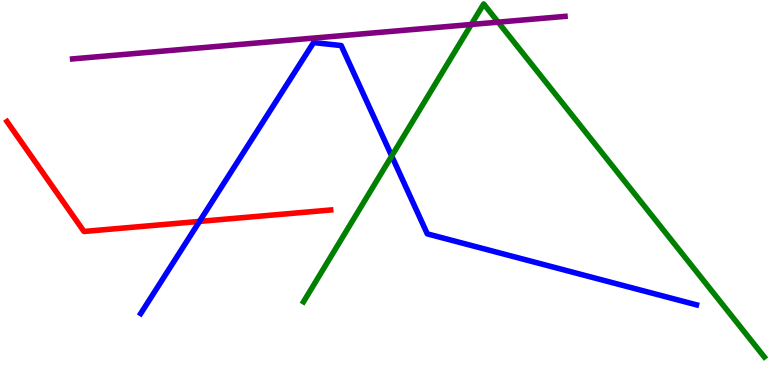[{'lines': ['blue', 'red'], 'intersections': [{'x': 2.57, 'y': 4.25}]}, {'lines': ['green', 'red'], 'intersections': []}, {'lines': ['purple', 'red'], 'intersections': []}, {'lines': ['blue', 'green'], 'intersections': [{'x': 5.05, 'y': 5.95}]}, {'lines': ['blue', 'purple'], 'intersections': []}, {'lines': ['green', 'purple'], 'intersections': [{'x': 6.08, 'y': 9.36}, {'x': 6.43, 'y': 9.42}]}]